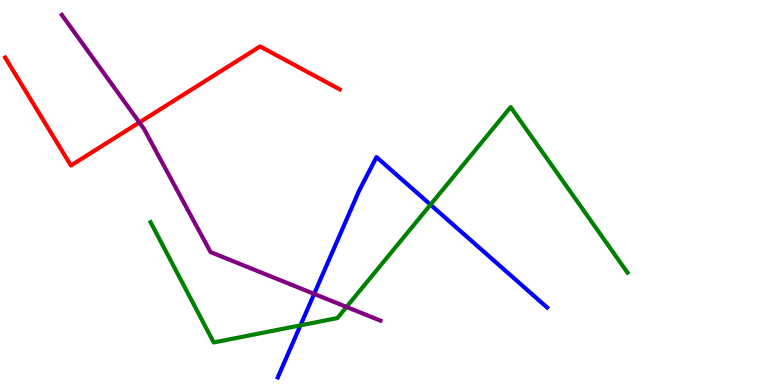[{'lines': ['blue', 'red'], 'intersections': []}, {'lines': ['green', 'red'], 'intersections': []}, {'lines': ['purple', 'red'], 'intersections': [{'x': 1.8, 'y': 6.82}]}, {'lines': ['blue', 'green'], 'intersections': [{'x': 3.88, 'y': 1.55}, {'x': 5.55, 'y': 4.68}]}, {'lines': ['blue', 'purple'], 'intersections': [{'x': 4.05, 'y': 2.37}]}, {'lines': ['green', 'purple'], 'intersections': [{'x': 4.47, 'y': 2.03}]}]